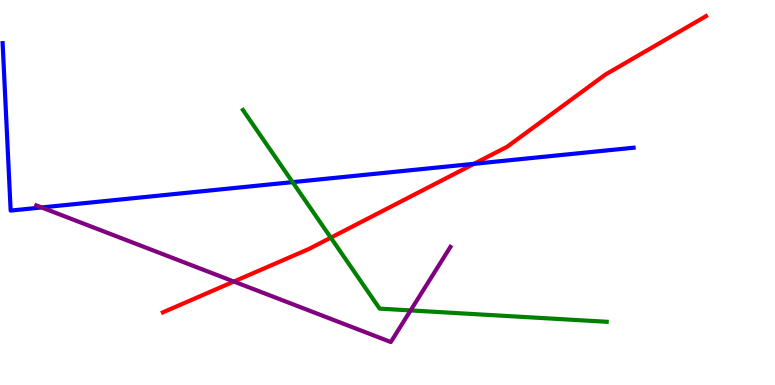[{'lines': ['blue', 'red'], 'intersections': [{'x': 6.12, 'y': 5.74}]}, {'lines': ['green', 'red'], 'intersections': [{'x': 4.27, 'y': 3.83}]}, {'lines': ['purple', 'red'], 'intersections': [{'x': 3.02, 'y': 2.69}]}, {'lines': ['blue', 'green'], 'intersections': [{'x': 3.78, 'y': 5.27}]}, {'lines': ['blue', 'purple'], 'intersections': [{'x': 0.537, 'y': 4.61}]}, {'lines': ['green', 'purple'], 'intersections': [{'x': 5.3, 'y': 1.94}]}]